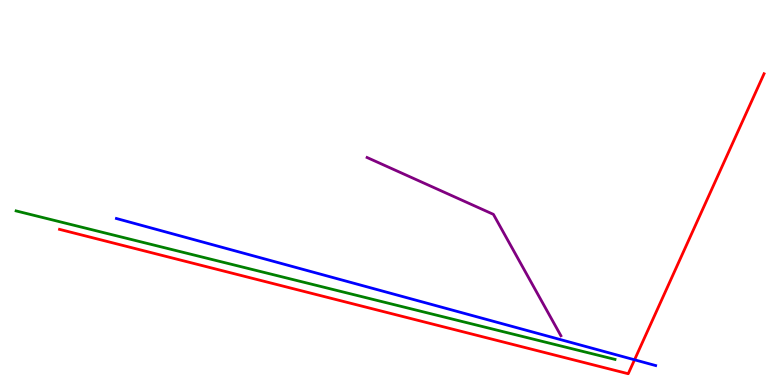[{'lines': ['blue', 'red'], 'intersections': [{'x': 8.19, 'y': 0.655}]}, {'lines': ['green', 'red'], 'intersections': []}, {'lines': ['purple', 'red'], 'intersections': []}, {'lines': ['blue', 'green'], 'intersections': []}, {'lines': ['blue', 'purple'], 'intersections': []}, {'lines': ['green', 'purple'], 'intersections': []}]